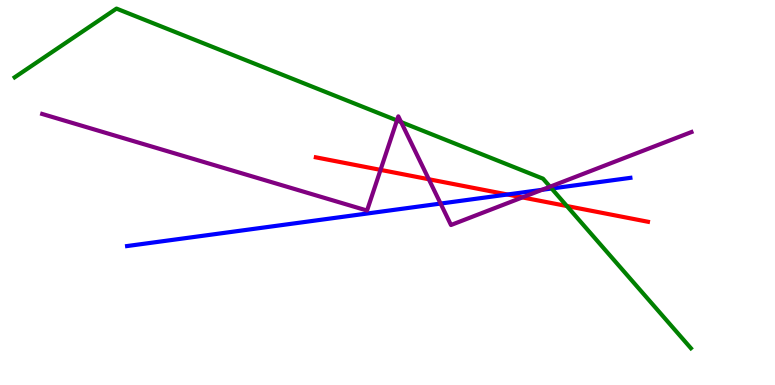[{'lines': ['blue', 'red'], 'intersections': [{'x': 6.55, 'y': 4.95}]}, {'lines': ['green', 'red'], 'intersections': [{'x': 7.31, 'y': 4.65}]}, {'lines': ['purple', 'red'], 'intersections': [{'x': 4.91, 'y': 5.59}, {'x': 5.53, 'y': 5.34}, {'x': 6.74, 'y': 4.87}]}, {'lines': ['blue', 'green'], 'intersections': [{'x': 7.12, 'y': 5.1}]}, {'lines': ['blue', 'purple'], 'intersections': [{'x': 5.69, 'y': 4.71}, {'x': 6.99, 'y': 5.07}]}, {'lines': ['green', 'purple'], 'intersections': [{'x': 5.12, 'y': 6.87}, {'x': 5.18, 'y': 6.83}, {'x': 7.1, 'y': 5.15}]}]